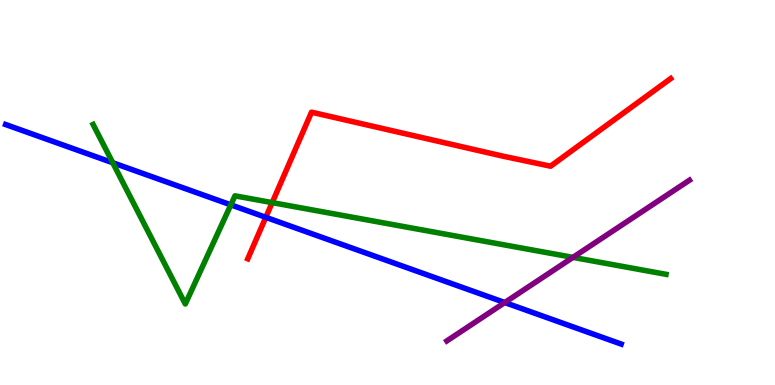[{'lines': ['blue', 'red'], 'intersections': [{'x': 3.43, 'y': 4.36}]}, {'lines': ['green', 'red'], 'intersections': [{'x': 3.51, 'y': 4.74}]}, {'lines': ['purple', 'red'], 'intersections': []}, {'lines': ['blue', 'green'], 'intersections': [{'x': 1.45, 'y': 5.77}, {'x': 2.98, 'y': 4.68}]}, {'lines': ['blue', 'purple'], 'intersections': [{'x': 6.51, 'y': 2.14}]}, {'lines': ['green', 'purple'], 'intersections': [{'x': 7.39, 'y': 3.31}]}]